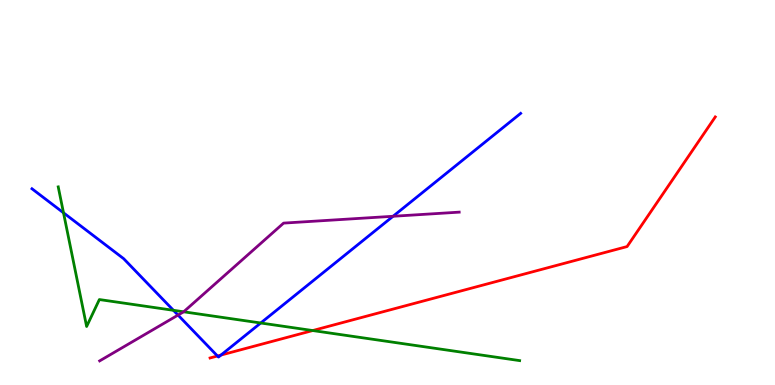[{'lines': ['blue', 'red'], 'intersections': [{'x': 2.81, 'y': 0.753}, {'x': 2.85, 'y': 0.778}]}, {'lines': ['green', 'red'], 'intersections': [{'x': 4.04, 'y': 1.41}]}, {'lines': ['purple', 'red'], 'intersections': []}, {'lines': ['blue', 'green'], 'intersections': [{'x': 0.819, 'y': 4.47}, {'x': 2.24, 'y': 1.94}, {'x': 3.36, 'y': 1.61}]}, {'lines': ['blue', 'purple'], 'intersections': [{'x': 2.3, 'y': 1.82}, {'x': 5.07, 'y': 4.38}]}, {'lines': ['green', 'purple'], 'intersections': [{'x': 2.37, 'y': 1.9}]}]